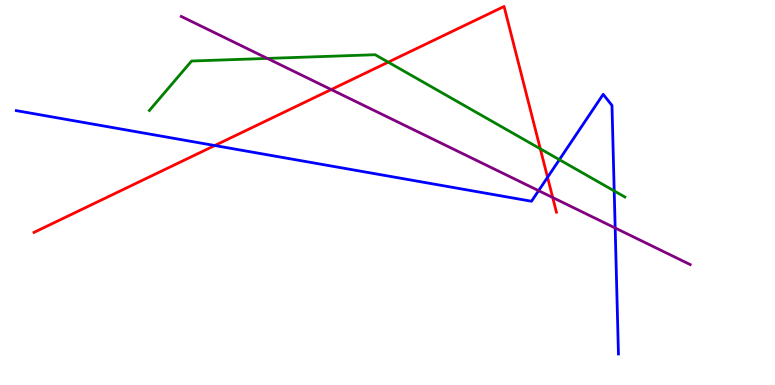[{'lines': ['blue', 'red'], 'intersections': [{'x': 2.77, 'y': 6.22}, {'x': 7.07, 'y': 5.39}]}, {'lines': ['green', 'red'], 'intersections': [{'x': 5.01, 'y': 8.39}, {'x': 6.97, 'y': 6.13}]}, {'lines': ['purple', 'red'], 'intersections': [{'x': 4.27, 'y': 7.67}, {'x': 7.13, 'y': 4.87}]}, {'lines': ['blue', 'green'], 'intersections': [{'x': 7.22, 'y': 5.85}, {'x': 7.93, 'y': 5.04}]}, {'lines': ['blue', 'purple'], 'intersections': [{'x': 6.95, 'y': 5.05}, {'x': 7.94, 'y': 4.08}]}, {'lines': ['green', 'purple'], 'intersections': [{'x': 3.45, 'y': 8.48}]}]